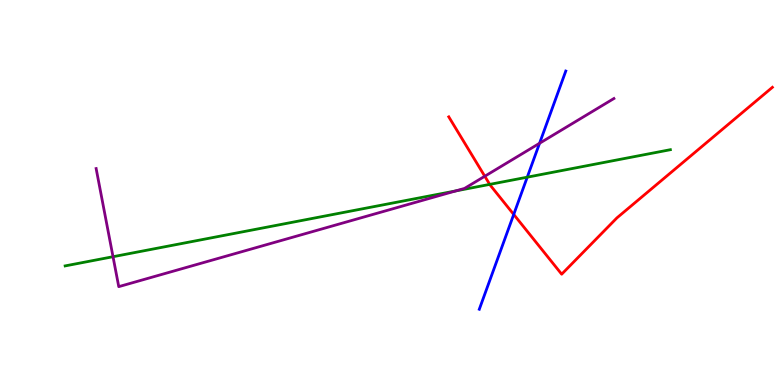[{'lines': ['blue', 'red'], 'intersections': [{'x': 6.63, 'y': 4.43}]}, {'lines': ['green', 'red'], 'intersections': [{'x': 6.32, 'y': 5.21}]}, {'lines': ['purple', 'red'], 'intersections': [{'x': 6.26, 'y': 5.42}]}, {'lines': ['blue', 'green'], 'intersections': [{'x': 6.8, 'y': 5.4}]}, {'lines': ['blue', 'purple'], 'intersections': [{'x': 6.96, 'y': 6.28}]}, {'lines': ['green', 'purple'], 'intersections': [{'x': 1.46, 'y': 3.33}, {'x': 5.88, 'y': 5.04}]}]